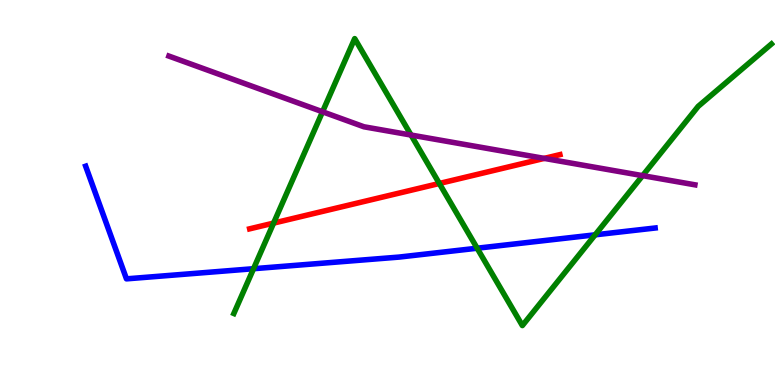[{'lines': ['blue', 'red'], 'intersections': []}, {'lines': ['green', 'red'], 'intersections': [{'x': 3.53, 'y': 4.2}, {'x': 5.67, 'y': 5.23}]}, {'lines': ['purple', 'red'], 'intersections': [{'x': 7.02, 'y': 5.89}]}, {'lines': ['blue', 'green'], 'intersections': [{'x': 3.27, 'y': 3.02}, {'x': 6.16, 'y': 3.55}, {'x': 7.68, 'y': 3.9}]}, {'lines': ['blue', 'purple'], 'intersections': []}, {'lines': ['green', 'purple'], 'intersections': [{'x': 4.16, 'y': 7.1}, {'x': 5.3, 'y': 6.49}, {'x': 8.29, 'y': 5.44}]}]